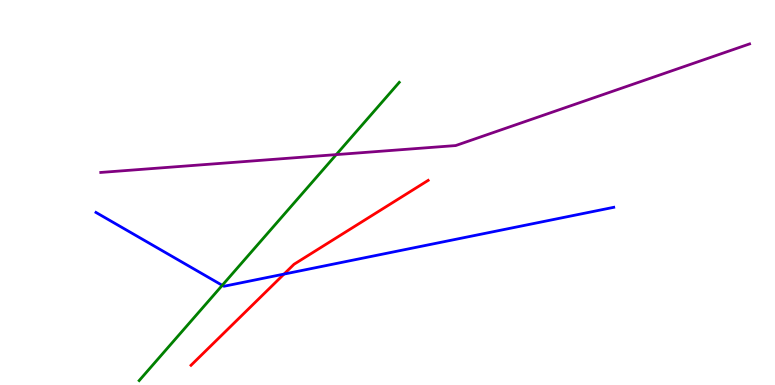[{'lines': ['blue', 'red'], 'intersections': [{'x': 3.66, 'y': 2.88}]}, {'lines': ['green', 'red'], 'intersections': []}, {'lines': ['purple', 'red'], 'intersections': []}, {'lines': ['blue', 'green'], 'intersections': [{'x': 2.87, 'y': 2.59}]}, {'lines': ['blue', 'purple'], 'intersections': []}, {'lines': ['green', 'purple'], 'intersections': [{'x': 4.34, 'y': 5.98}]}]